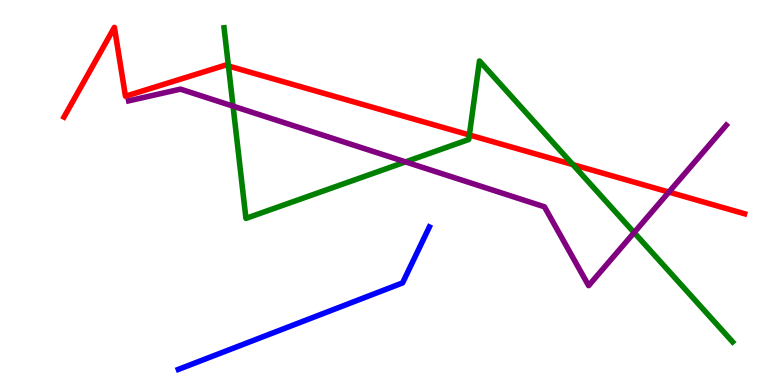[{'lines': ['blue', 'red'], 'intersections': []}, {'lines': ['green', 'red'], 'intersections': [{'x': 2.95, 'y': 8.29}, {'x': 6.06, 'y': 6.49}, {'x': 7.39, 'y': 5.72}]}, {'lines': ['purple', 'red'], 'intersections': [{'x': 8.63, 'y': 5.01}]}, {'lines': ['blue', 'green'], 'intersections': []}, {'lines': ['blue', 'purple'], 'intersections': []}, {'lines': ['green', 'purple'], 'intersections': [{'x': 3.01, 'y': 7.24}, {'x': 5.23, 'y': 5.8}, {'x': 8.18, 'y': 3.96}]}]